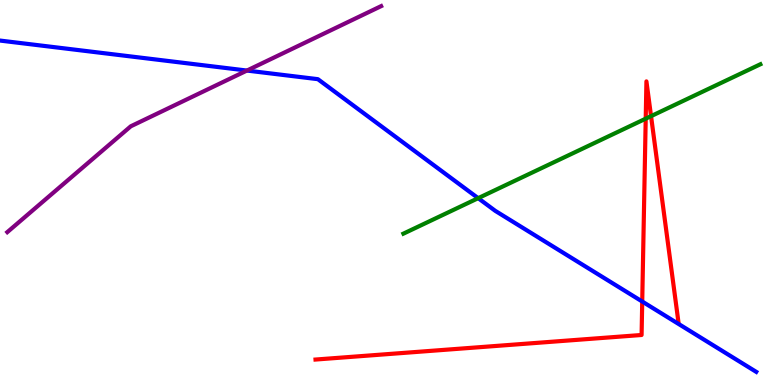[{'lines': ['blue', 'red'], 'intersections': [{'x': 8.29, 'y': 2.17}]}, {'lines': ['green', 'red'], 'intersections': [{'x': 8.33, 'y': 6.92}, {'x': 8.4, 'y': 6.98}]}, {'lines': ['purple', 'red'], 'intersections': []}, {'lines': ['blue', 'green'], 'intersections': [{'x': 6.17, 'y': 4.85}]}, {'lines': ['blue', 'purple'], 'intersections': [{'x': 3.19, 'y': 8.17}]}, {'lines': ['green', 'purple'], 'intersections': []}]